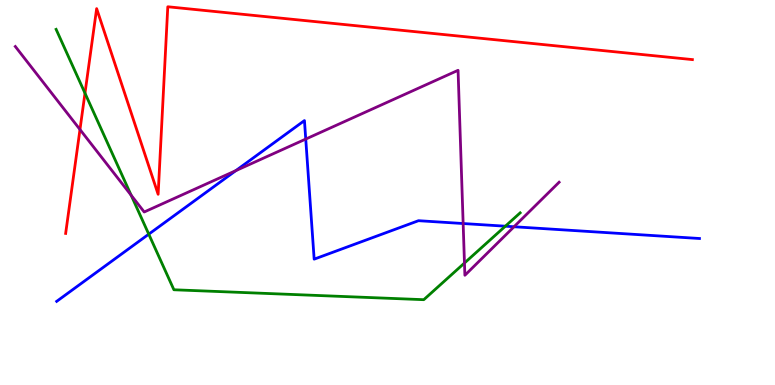[{'lines': ['blue', 'red'], 'intersections': []}, {'lines': ['green', 'red'], 'intersections': [{'x': 1.1, 'y': 7.58}]}, {'lines': ['purple', 'red'], 'intersections': [{'x': 1.03, 'y': 6.64}]}, {'lines': ['blue', 'green'], 'intersections': [{'x': 1.92, 'y': 3.92}, {'x': 6.52, 'y': 4.12}]}, {'lines': ['blue', 'purple'], 'intersections': [{'x': 3.04, 'y': 5.57}, {'x': 3.95, 'y': 6.39}, {'x': 5.98, 'y': 4.19}, {'x': 6.63, 'y': 4.11}]}, {'lines': ['green', 'purple'], 'intersections': [{'x': 1.69, 'y': 4.93}, {'x': 5.99, 'y': 3.17}]}]